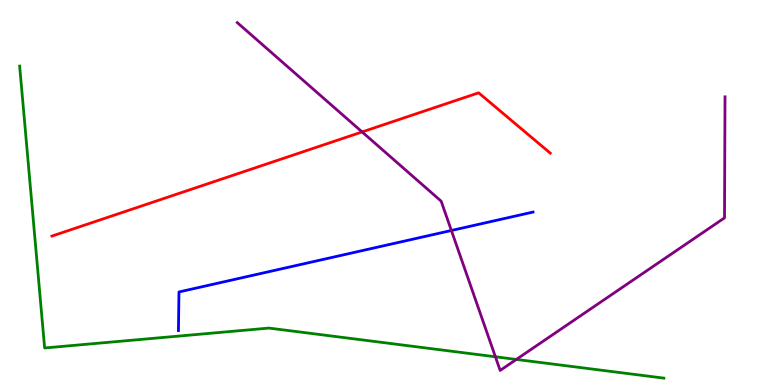[{'lines': ['blue', 'red'], 'intersections': []}, {'lines': ['green', 'red'], 'intersections': []}, {'lines': ['purple', 'red'], 'intersections': [{'x': 4.67, 'y': 6.57}]}, {'lines': ['blue', 'green'], 'intersections': []}, {'lines': ['blue', 'purple'], 'intersections': [{'x': 5.82, 'y': 4.01}]}, {'lines': ['green', 'purple'], 'intersections': [{'x': 6.39, 'y': 0.733}, {'x': 6.66, 'y': 0.664}]}]